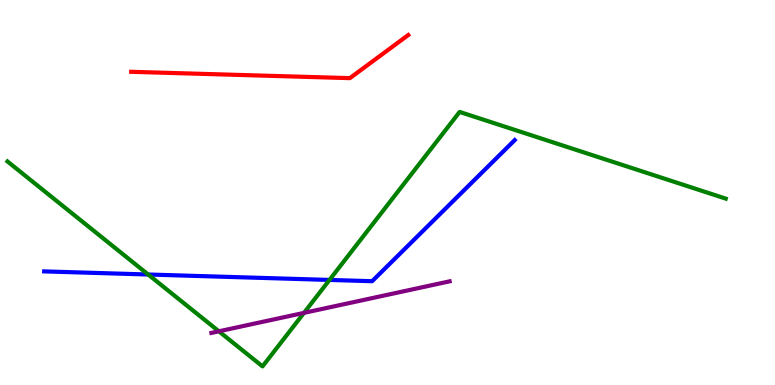[{'lines': ['blue', 'red'], 'intersections': []}, {'lines': ['green', 'red'], 'intersections': []}, {'lines': ['purple', 'red'], 'intersections': []}, {'lines': ['blue', 'green'], 'intersections': [{'x': 1.91, 'y': 2.87}, {'x': 4.25, 'y': 2.73}]}, {'lines': ['blue', 'purple'], 'intersections': []}, {'lines': ['green', 'purple'], 'intersections': [{'x': 2.82, 'y': 1.39}, {'x': 3.92, 'y': 1.87}]}]